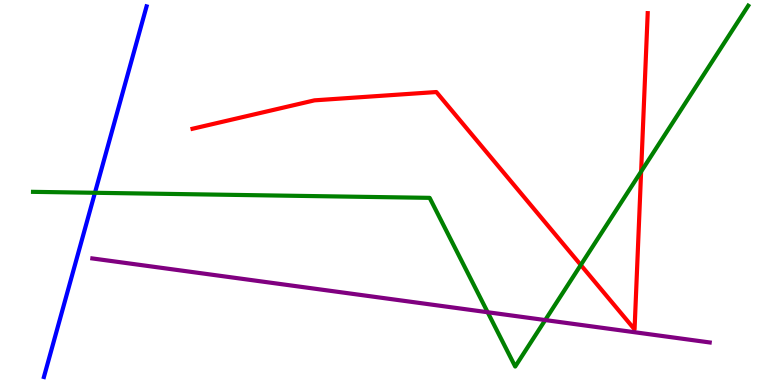[{'lines': ['blue', 'red'], 'intersections': []}, {'lines': ['green', 'red'], 'intersections': [{'x': 7.49, 'y': 3.12}, {'x': 8.27, 'y': 5.54}]}, {'lines': ['purple', 'red'], 'intersections': []}, {'lines': ['blue', 'green'], 'intersections': [{'x': 1.23, 'y': 4.99}]}, {'lines': ['blue', 'purple'], 'intersections': []}, {'lines': ['green', 'purple'], 'intersections': [{'x': 6.29, 'y': 1.89}, {'x': 7.03, 'y': 1.69}]}]